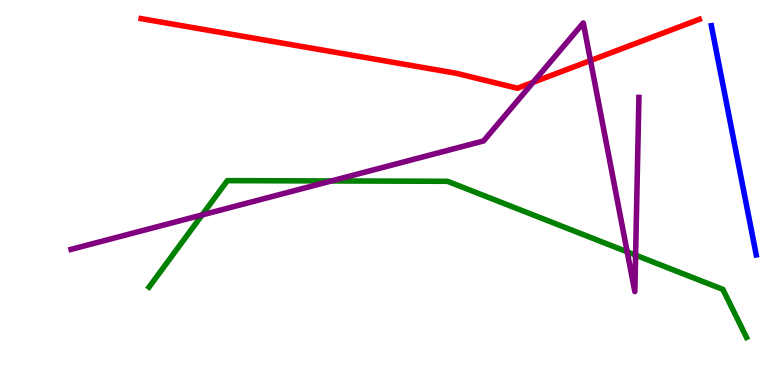[{'lines': ['blue', 'red'], 'intersections': []}, {'lines': ['green', 'red'], 'intersections': []}, {'lines': ['purple', 'red'], 'intersections': [{'x': 6.88, 'y': 7.86}, {'x': 7.62, 'y': 8.43}]}, {'lines': ['blue', 'green'], 'intersections': []}, {'lines': ['blue', 'purple'], 'intersections': []}, {'lines': ['green', 'purple'], 'intersections': [{'x': 2.61, 'y': 4.42}, {'x': 4.28, 'y': 5.3}, {'x': 8.09, 'y': 3.46}, {'x': 8.2, 'y': 3.37}]}]